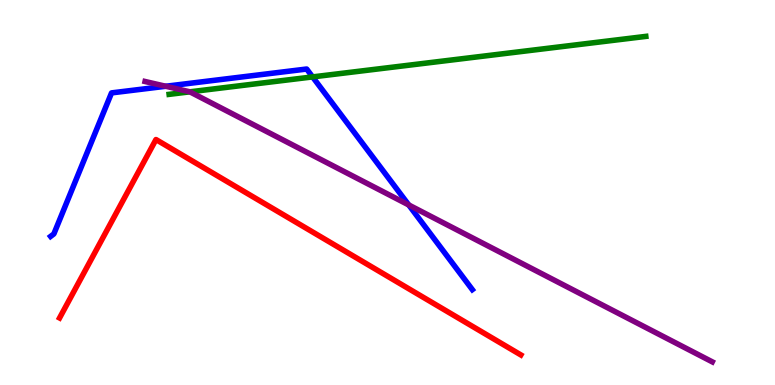[{'lines': ['blue', 'red'], 'intersections': []}, {'lines': ['green', 'red'], 'intersections': []}, {'lines': ['purple', 'red'], 'intersections': []}, {'lines': ['blue', 'green'], 'intersections': [{'x': 4.03, 'y': 8.0}]}, {'lines': ['blue', 'purple'], 'intersections': [{'x': 2.14, 'y': 7.76}, {'x': 5.27, 'y': 4.68}]}, {'lines': ['green', 'purple'], 'intersections': [{'x': 2.45, 'y': 7.61}]}]